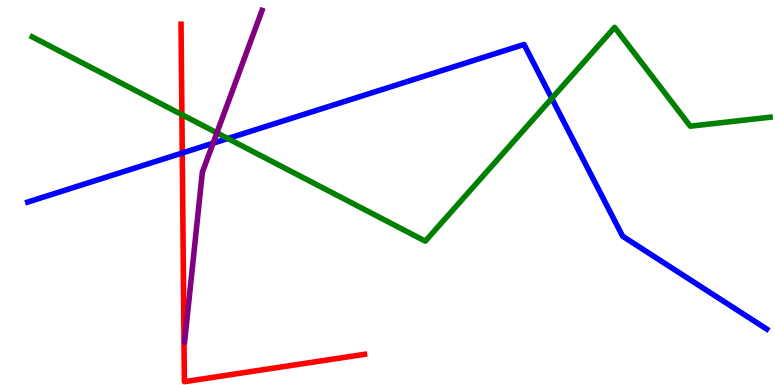[{'lines': ['blue', 'red'], 'intersections': [{'x': 2.35, 'y': 6.03}]}, {'lines': ['green', 'red'], 'intersections': [{'x': 2.35, 'y': 7.02}]}, {'lines': ['purple', 'red'], 'intersections': []}, {'lines': ['blue', 'green'], 'intersections': [{'x': 2.94, 'y': 6.4}, {'x': 7.12, 'y': 7.45}]}, {'lines': ['blue', 'purple'], 'intersections': [{'x': 2.75, 'y': 6.28}]}, {'lines': ['green', 'purple'], 'intersections': [{'x': 2.8, 'y': 6.55}]}]